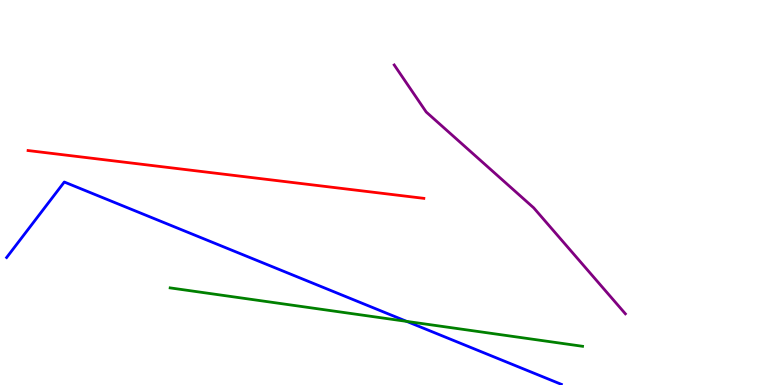[{'lines': ['blue', 'red'], 'intersections': []}, {'lines': ['green', 'red'], 'intersections': []}, {'lines': ['purple', 'red'], 'intersections': []}, {'lines': ['blue', 'green'], 'intersections': [{'x': 5.25, 'y': 1.65}]}, {'lines': ['blue', 'purple'], 'intersections': []}, {'lines': ['green', 'purple'], 'intersections': []}]